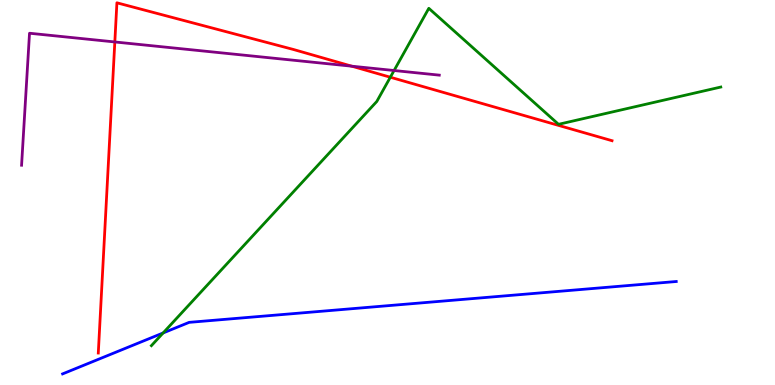[{'lines': ['blue', 'red'], 'intersections': []}, {'lines': ['green', 'red'], 'intersections': [{'x': 5.04, 'y': 7.99}]}, {'lines': ['purple', 'red'], 'intersections': [{'x': 1.48, 'y': 8.91}, {'x': 4.54, 'y': 8.28}]}, {'lines': ['blue', 'green'], 'intersections': [{'x': 2.1, 'y': 1.35}]}, {'lines': ['blue', 'purple'], 'intersections': []}, {'lines': ['green', 'purple'], 'intersections': [{'x': 5.08, 'y': 8.17}]}]